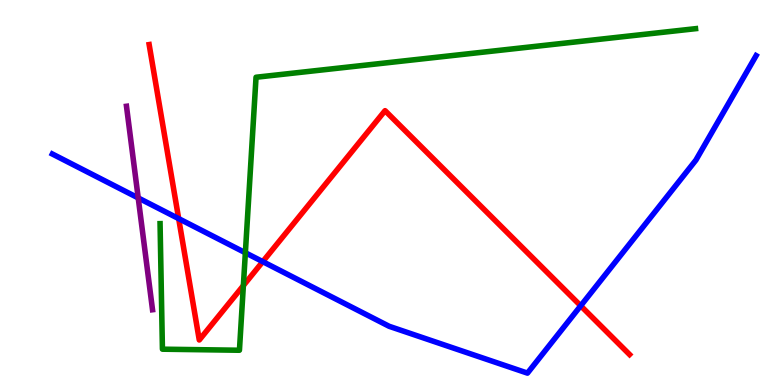[{'lines': ['blue', 'red'], 'intersections': [{'x': 2.31, 'y': 4.32}, {'x': 3.39, 'y': 3.2}, {'x': 7.49, 'y': 2.06}]}, {'lines': ['green', 'red'], 'intersections': [{'x': 3.14, 'y': 2.58}]}, {'lines': ['purple', 'red'], 'intersections': []}, {'lines': ['blue', 'green'], 'intersections': [{'x': 3.17, 'y': 3.44}]}, {'lines': ['blue', 'purple'], 'intersections': [{'x': 1.78, 'y': 4.86}]}, {'lines': ['green', 'purple'], 'intersections': []}]